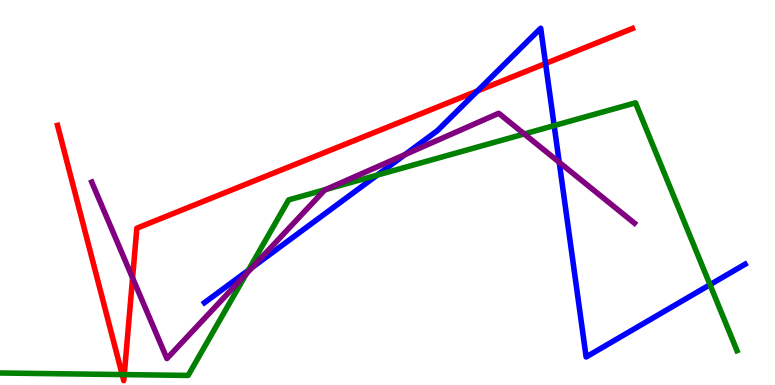[{'lines': ['blue', 'red'], 'intersections': [{'x': 6.16, 'y': 7.64}, {'x': 7.04, 'y': 8.35}]}, {'lines': ['green', 'red'], 'intersections': [{'x': 1.58, 'y': 0.271}, {'x': 1.6, 'y': 0.27}]}, {'lines': ['purple', 'red'], 'intersections': [{'x': 1.71, 'y': 2.78}]}, {'lines': ['blue', 'green'], 'intersections': [{'x': 3.2, 'y': 2.98}, {'x': 4.87, 'y': 5.45}, {'x': 7.15, 'y': 6.74}, {'x': 9.16, 'y': 2.61}]}, {'lines': ['blue', 'purple'], 'intersections': [{'x': 3.26, 'y': 3.06}, {'x': 5.23, 'y': 5.98}, {'x': 7.22, 'y': 5.78}]}, {'lines': ['green', 'purple'], 'intersections': [{'x': 3.18, 'y': 2.89}, {'x': 4.2, 'y': 5.08}, {'x': 6.76, 'y': 6.52}]}]